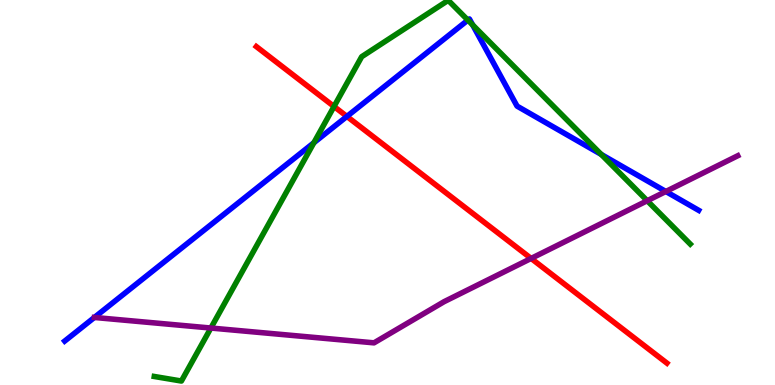[{'lines': ['blue', 'red'], 'intersections': [{'x': 4.48, 'y': 6.98}]}, {'lines': ['green', 'red'], 'intersections': [{'x': 4.31, 'y': 7.23}]}, {'lines': ['purple', 'red'], 'intersections': [{'x': 6.85, 'y': 3.29}]}, {'lines': ['blue', 'green'], 'intersections': [{'x': 4.05, 'y': 6.29}, {'x': 6.04, 'y': 9.48}, {'x': 6.1, 'y': 9.35}, {'x': 7.76, 'y': 5.99}]}, {'lines': ['blue', 'purple'], 'intersections': [{'x': 8.59, 'y': 5.03}]}, {'lines': ['green', 'purple'], 'intersections': [{'x': 2.72, 'y': 1.48}, {'x': 8.35, 'y': 4.79}]}]